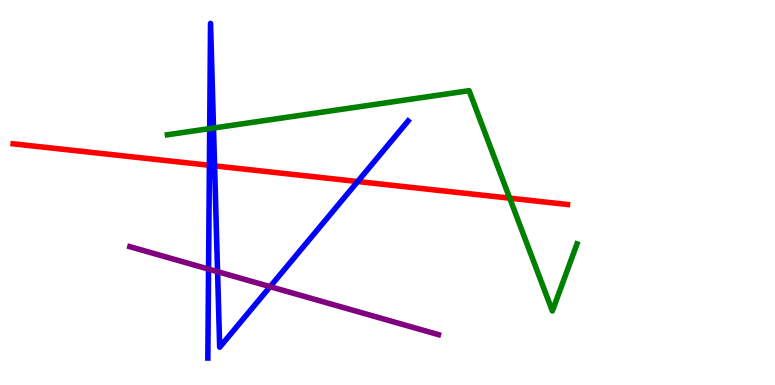[{'lines': ['blue', 'red'], 'intersections': [{'x': 2.7, 'y': 5.71}, {'x': 2.77, 'y': 5.69}, {'x': 4.62, 'y': 5.29}]}, {'lines': ['green', 'red'], 'intersections': [{'x': 6.58, 'y': 4.85}]}, {'lines': ['purple', 'red'], 'intersections': []}, {'lines': ['blue', 'green'], 'intersections': [{'x': 2.71, 'y': 6.66}, {'x': 2.75, 'y': 6.67}]}, {'lines': ['blue', 'purple'], 'intersections': [{'x': 2.69, 'y': 3.01}, {'x': 2.81, 'y': 2.94}, {'x': 3.49, 'y': 2.55}]}, {'lines': ['green', 'purple'], 'intersections': []}]